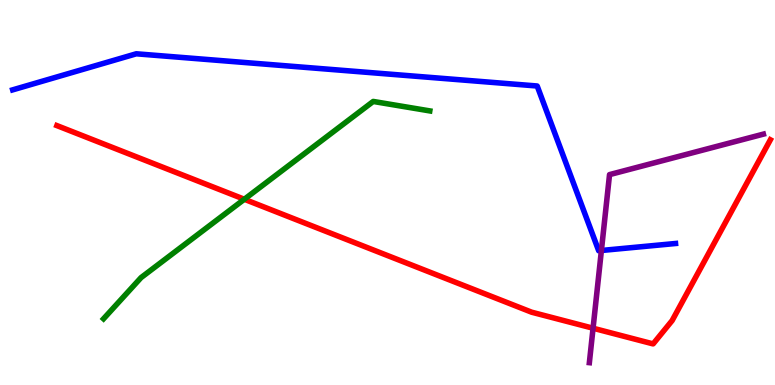[{'lines': ['blue', 'red'], 'intersections': []}, {'lines': ['green', 'red'], 'intersections': [{'x': 3.15, 'y': 4.82}]}, {'lines': ['purple', 'red'], 'intersections': [{'x': 7.65, 'y': 1.47}]}, {'lines': ['blue', 'green'], 'intersections': []}, {'lines': ['blue', 'purple'], 'intersections': [{'x': 7.76, 'y': 3.49}]}, {'lines': ['green', 'purple'], 'intersections': []}]